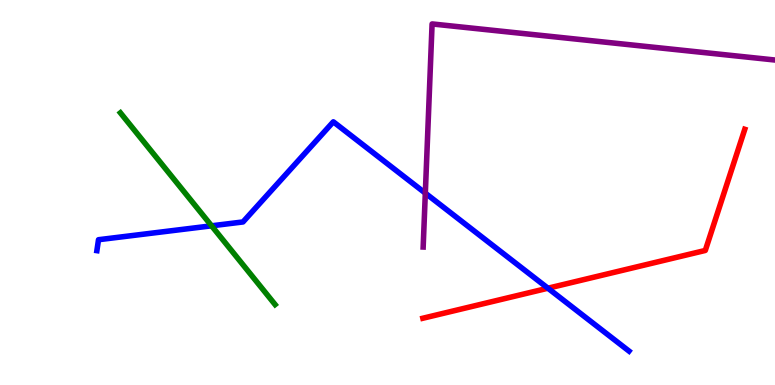[{'lines': ['blue', 'red'], 'intersections': [{'x': 7.07, 'y': 2.51}]}, {'lines': ['green', 'red'], 'intersections': []}, {'lines': ['purple', 'red'], 'intersections': []}, {'lines': ['blue', 'green'], 'intersections': [{'x': 2.73, 'y': 4.13}]}, {'lines': ['blue', 'purple'], 'intersections': [{'x': 5.49, 'y': 4.98}]}, {'lines': ['green', 'purple'], 'intersections': []}]